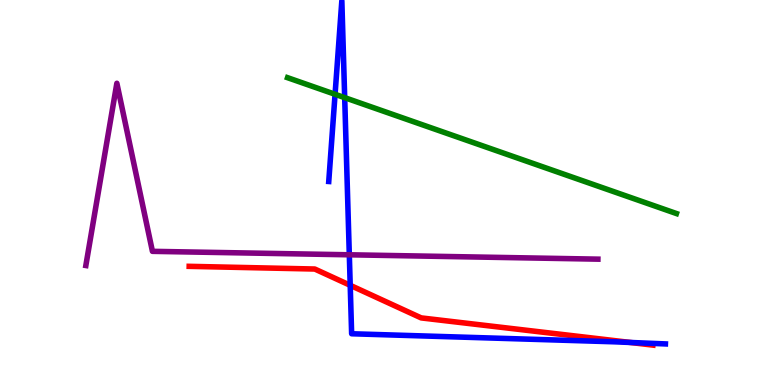[{'lines': ['blue', 'red'], 'intersections': [{'x': 4.52, 'y': 2.59}, {'x': 8.13, 'y': 1.1}]}, {'lines': ['green', 'red'], 'intersections': []}, {'lines': ['purple', 'red'], 'intersections': []}, {'lines': ['blue', 'green'], 'intersections': [{'x': 4.32, 'y': 7.55}, {'x': 4.45, 'y': 7.46}]}, {'lines': ['blue', 'purple'], 'intersections': [{'x': 4.51, 'y': 3.38}]}, {'lines': ['green', 'purple'], 'intersections': []}]